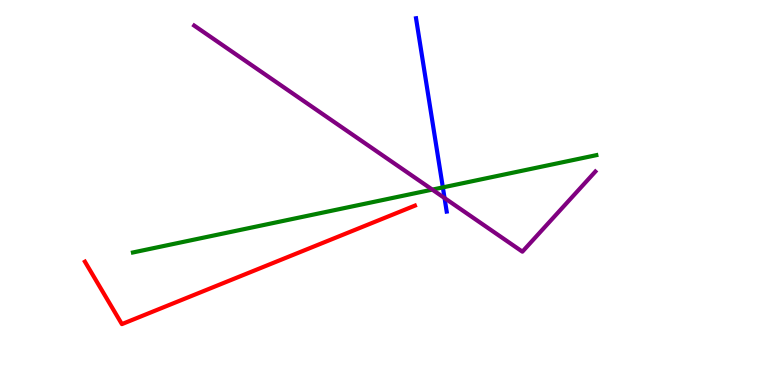[{'lines': ['blue', 'red'], 'intersections': []}, {'lines': ['green', 'red'], 'intersections': []}, {'lines': ['purple', 'red'], 'intersections': []}, {'lines': ['blue', 'green'], 'intersections': [{'x': 5.71, 'y': 5.13}]}, {'lines': ['blue', 'purple'], 'intersections': [{'x': 5.74, 'y': 4.86}]}, {'lines': ['green', 'purple'], 'intersections': [{'x': 5.58, 'y': 5.08}]}]